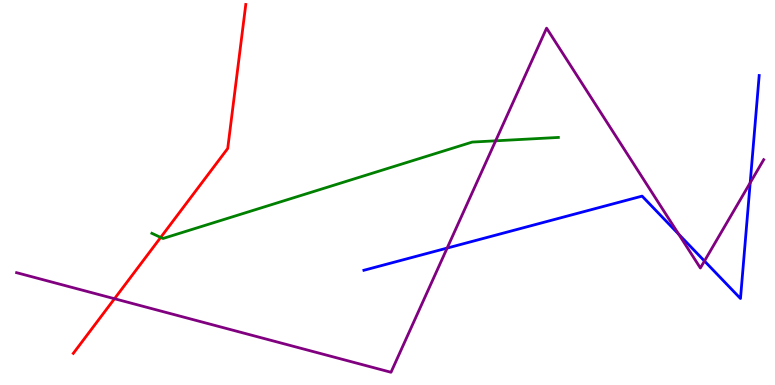[{'lines': ['blue', 'red'], 'intersections': []}, {'lines': ['green', 'red'], 'intersections': [{'x': 2.07, 'y': 3.83}]}, {'lines': ['purple', 'red'], 'intersections': [{'x': 1.48, 'y': 2.24}]}, {'lines': ['blue', 'green'], 'intersections': []}, {'lines': ['blue', 'purple'], 'intersections': [{'x': 5.77, 'y': 3.56}, {'x': 8.76, 'y': 3.92}, {'x': 9.09, 'y': 3.22}, {'x': 9.68, 'y': 5.25}]}, {'lines': ['green', 'purple'], 'intersections': [{'x': 6.4, 'y': 6.34}]}]